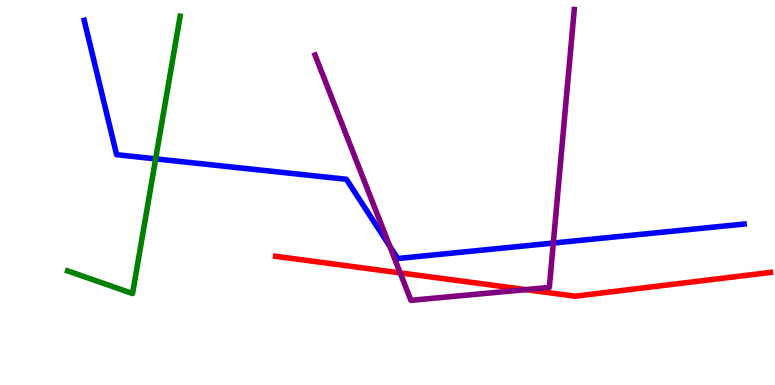[{'lines': ['blue', 'red'], 'intersections': []}, {'lines': ['green', 'red'], 'intersections': []}, {'lines': ['purple', 'red'], 'intersections': [{'x': 5.16, 'y': 2.91}, {'x': 6.79, 'y': 2.48}]}, {'lines': ['blue', 'green'], 'intersections': [{'x': 2.01, 'y': 5.87}]}, {'lines': ['blue', 'purple'], 'intersections': [{'x': 5.03, 'y': 3.61}, {'x': 7.14, 'y': 3.69}]}, {'lines': ['green', 'purple'], 'intersections': []}]